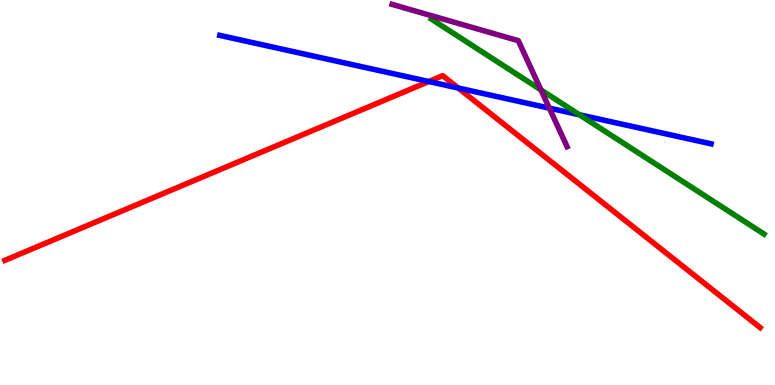[{'lines': ['blue', 'red'], 'intersections': [{'x': 5.53, 'y': 7.88}, {'x': 5.91, 'y': 7.71}]}, {'lines': ['green', 'red'], 'intersections': []}, {'lines': ['purple', 'red'], 'intersections': []}, {'lines': ['blue', 'green'], 'intersections': [{'x': 7.48, 'y': 7.02}]}, {'lines': ['blue', 'purple'], 'intersections': [{'x': 7.09, 'y': 7.19}]}, {'lines': ['green', 'purple'], 'intersections': [{'x': 6.98, 'y': 7.67}]}]